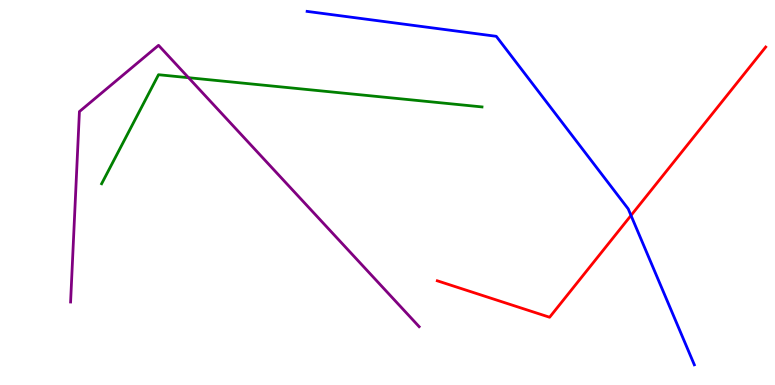[{'lines': ['blue', 'red'], 'intersections': [{'x': 8.14, 'y': 4.4}]}, {'lines': ['green', 'red'], 'intersections': []}, {'lines': ['purple', 'red'], 'intersections': []}, {'lines': ['blue', 'green'], 'intersections': []}, {'lines': ['blue', 'purple'], 'intersections': []}, {'lines': ['green', 'purple'], 'intersections': [{'x': 2.43, 'y': 7.98}]}]